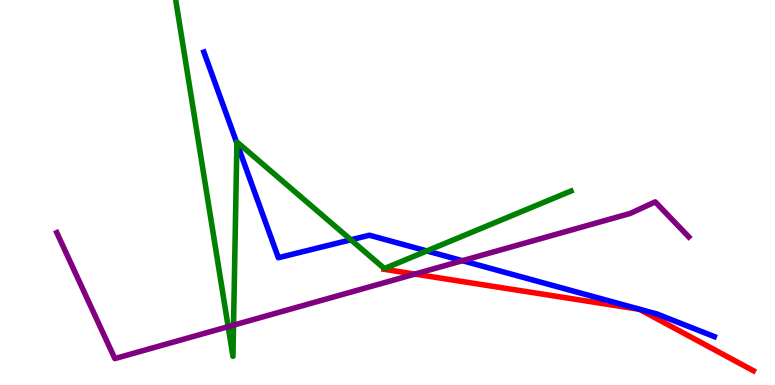[{'lines': ['blue', 'red'], 'intersections': []}, {'lines': ['green', 'red'], 'intersections': []}, {'lines': ['purple', 'red'], 'intersections': [{'x': 5.35, 'y': 2.88}]}, {'lines': ['blue', 'green'], 'intersections': [{'x': 3.06, 'y': 6.28}, {'x': 4.53, 'y': 3.77}, {'x': 5.51, 'y': 3.48}]}, {'lines': ['blue', 'purple'], 'intersections': [{'x': 5.97, 'y': 3.23}]}, {'lines': ['green', 'purple'], 'intersections': [{'x': 2.94, 'y': 1.52}, {'x': 3.01, 'y': 1.55}]}]